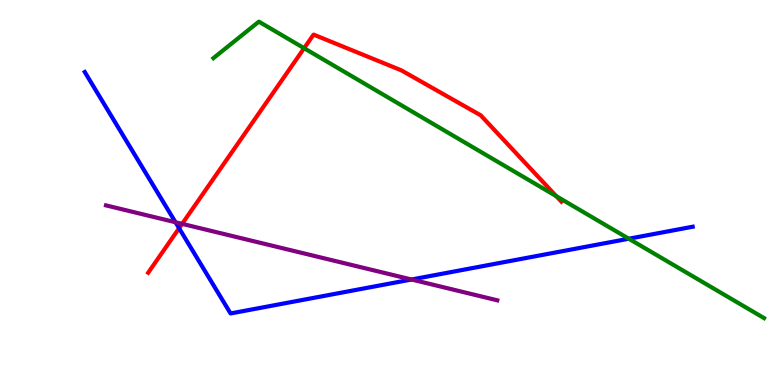[{'lines': ['blue', 'red'], 'intersections': [{'x': 2.31, 'y': 4.07}]}, {'lines': ['green', 'red'], 'intersections': [{'x': 3.92, 'y': 8.75}, {'x': 7.18, 'y': 4.9}]}, {'lines': ['purple', 'red'], 'intersections': [{'x': 2.35, 'y': 4.19}]}, {'lines': ['blue', 'green'], 'intersections': [{'x': 8.11, 'y': 3.8}]}, {'lines': ['blue', 'purple'], 'intersections': [{'x': 2.26, 'y': 4.23}, {'x': 5.31, 'y': 2.74}]}, {'lines': ['green', 'purple'], 'intersections': []}]